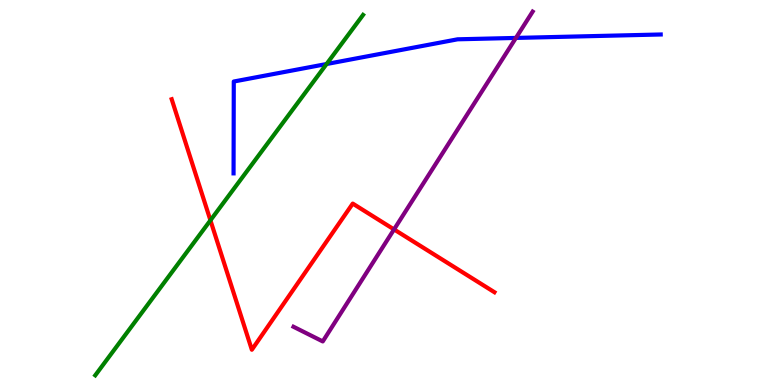[{'lines': ['blue', 'red'], 'intersections': []}, {'lines': ['green', 'red'], 'intersections': [{'x': 2.72, 'y': 4.28}]}, {'lines': ['purple', 'red'], 'intersections': [{'x': 5.08, 'y': 4.04}]}, {'lines': ['blue', 'green'], 'intersections': [{'x': 4.21, 'y': 8.34}]}, {'lines': ['blue', 'purple'], 'intersections': [{'x': 6.66, 'y': 9.01}]}, {'lines': ['green', 'purple'], 'intersections': []}]